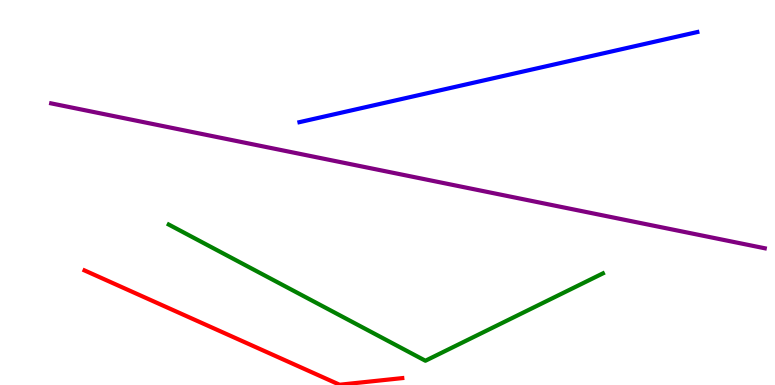[{'lines': ['blue', 'red'], 'intersections': []}, {'lines': ['green', 'red'], 'intersections': []}, {'lines': ['purple', 'red'], 'intersections': []}, {'lines': ['blue', 'green'], 'intersections': []}, {'lines': ['blue', 'purple'], 'intersections': []}, {'lines': ['green', 'purple'], 'intersections': []}]